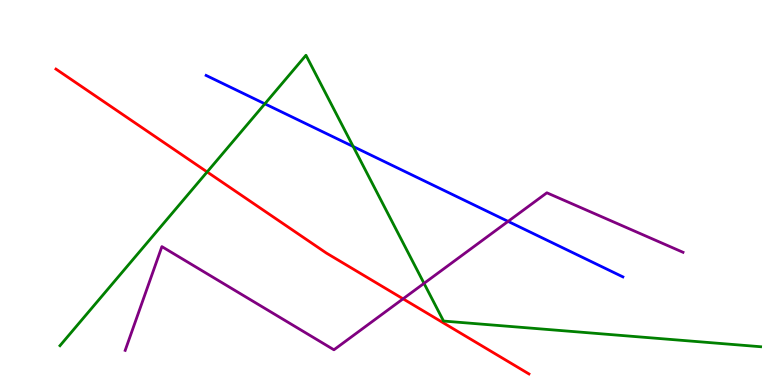[{'lines': ['blue', 'red'], 'intersections': []}, {'lines': ['green', 'red'], 'intersections': [{'x': 2.67, 'y': 5.53}]}, {'lines': ['purple', 'red'], 'intersections': [{'x': 5.2, 'y': 2.24}]}, {'lines': ['blue', 'green'], 'intersections': [{'x': 3.42, 'y': 7.3}, {'x': 4.56, 'y': 6.19}]}, {'lines': ['blue', 'purple'], 'intersections': [{'x': 6.56, 'y': 4.25}]}, {'lines': ['green', 'purple'], 'intersections': [{'x': 5.47, 'y': 2.64}]}]